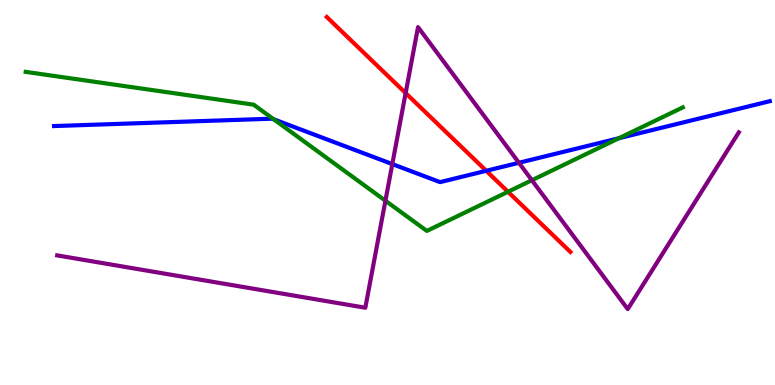[{'lines': ['blue', 'red'], 'intersections': [{'x': 6.27, 'y': 5.56}]}, {'lines': ['green', 'red'], 'intersections': [{'x': 6.55, 'y': 5.02}]}, {'lines': ['purple', 'red'], 'intersections': [{'x': 5.23, 'y': 7.58}]}, {'lines': ['blue', 'green'], 'intersections': [{'x': 3.53, 'y': 6.9}, {'x': 7.99, 'y': 6.41}]}, {'lines': ['blue', 'purple'], 'intersections': [{'x': 5.06, 'y': 5.74}, {'x': 6.7, 'y': 5.77}]}, {'lines': ['green', 'purple'], 'intersections': [{'x': 4.97, 'y': 4.79}, {'x': 6.86, 'y': 5.32}]}]